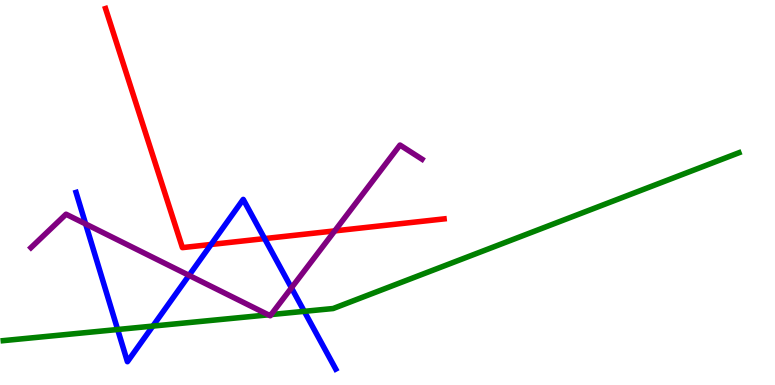[{'lines': ['blue', 'red'], 'intersections': [{'x': 2.72, 'y': 3.65}, {'x': 3.41, 'y': 3.8}]}, {'lines': ['green', 'red'], 'intersections': []}, {'lines': ['purple', 'red'], 'intersections': [{'x': 4.32, 'y': 4.0}]}, {'lines': ['blue', 'green'], 'intersections': [{'x': 1.52, 'y': 1.44}, {'x': 1.97, 'y': 1.53}, {'x': 3.93, 'y': 1.91}]}, {'lines': ['blue', 'purple'], 'intersections': [{'x': 1.1, 'y': 4.18}, {'x': 2.44, 'y': 2.85}, {'x': 3.76, 'y': 2.52}]}, {'lines': ['green', 'purple'], 'intersections': [{'x': 3.46, 'y': 1.82}, {'x': 3.5, 'y': 1.83}]}]